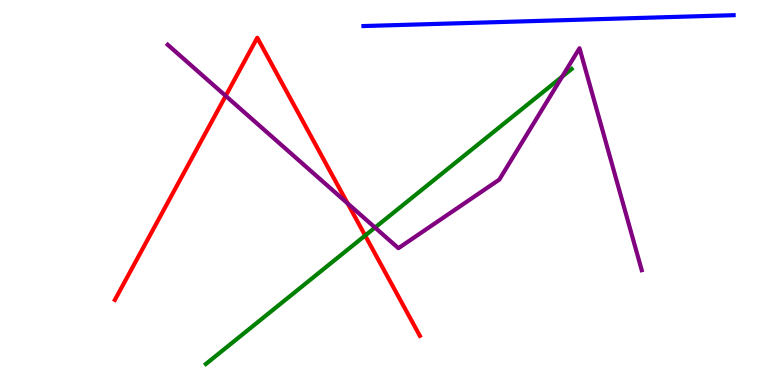[{'lines': ['blue', 'red'], 'intersections': []}, {'lines': ['green', 'red'], 'intersections': [{'x': 4.71, 'y': 3.88}]}, {'lines': ['purple', 'red'], 'intersections': [{'x': 2.91, 'y': 7.51}, {'x': 4.49, 'y': 4.72}]}, {'lines': ['blue', 'green'], 'intersections': []}, {'lines': ['blue', 'purple'], 'intersections': []}, {'lines': ['green', 'purple'], 'intersections': [{'x': 4.84, 'y': 4.09}, {'x': 7.25, 'y': 8.01}]}]